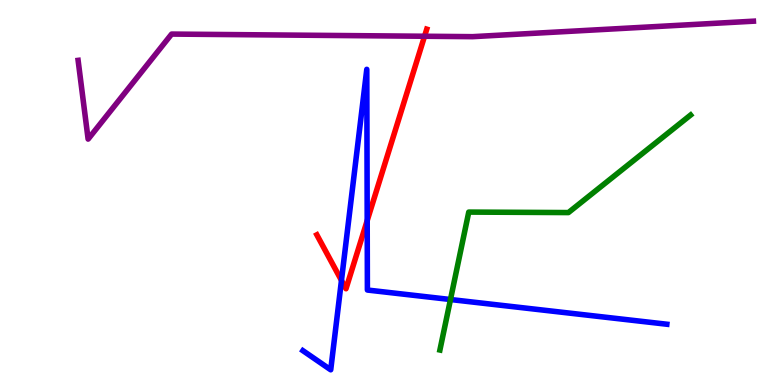[{'lines': ['blue', 'red'], 'intersections': [{'x': 4.41, 'y': 2.72}, {'x': 4.74, 'y': 4.27}]}, {'lines': ['green', 'red'], 'intersections': []}, {'lines': ['purple', 'red'], 'intersections': [{'x': 5.48, 'y': 9.06}]}, {'lines': ['blue', 'green'], 'intersections': [{'x': 5.81, 'y': 2.22}]}, {'lines': ['blue', 'purple'], 'intersections': []}, {'lines': ['green', 'purple'], 'intersections': []}]